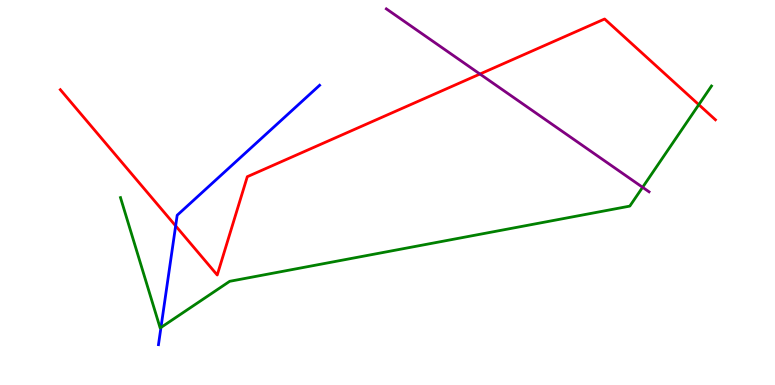[{'lines': ['blue', 'red'], 'intersections': [{'x': 2.27, 'y': 4.13}]}, {'lines': ['green', 'red'], 'intersections': [{'x': 9.02, 'y': 7.28}]}, {'lines': ['purple', 'red'], 'intersections': [{'x': 6.19, 'y': 8.08}]}, {'lines': ['blue', 'green'], 'intersections': [{'x': 2.08, 'y': 1.49}]}, {'lines': ['blue', 'purple'], 'intersections': []}, {'lines': ['green', 'purple'], 'intersections': [{'x': 8.29, 'y': 5.14}]}]